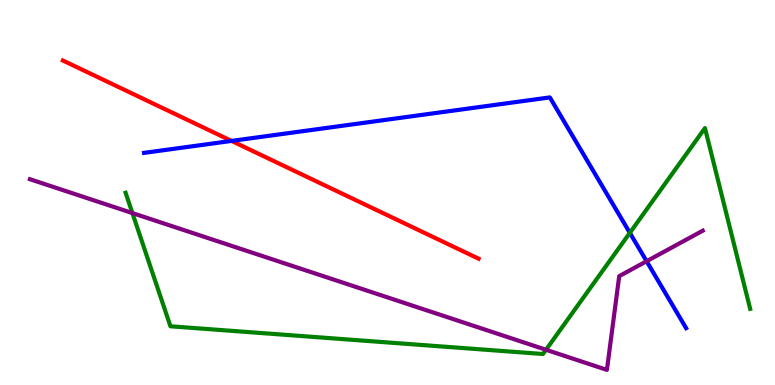[{'lines': ['blue', 'red'], 'intersections': [{'x': 2.99, 'y': 6.34}]}, {'lines': ['green', 'red'], 'intersections': []}, {'lines': ['purple', 'red'], 'intersections': []}, {'lines': ['blue', 'green'], 'intersections': [{'x': 8.13, 'y': 3.95}]}, {'lines': ['blue', 'purple'], 'intersections': [{'x': 8.34, 'y': 3.21}]}, {'lines': ['green', 'purple'], 'intersections': [{'x': 1.71, 'y': 4.47}, {'x': 7.05, 'y': 0.915}]}]